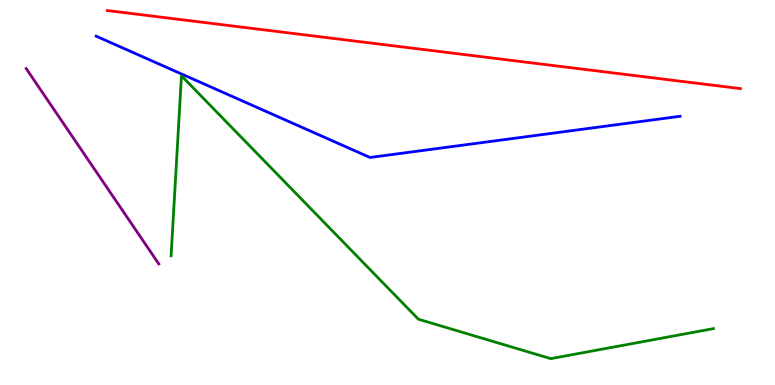[{'lines': ['blue', 'red'], 'intersections': []}, {'lines': ['green', 'red'], 'intersections': []}, {'lines': ['purple', 'red'], 'intersections': []}, {'lines': ['blue', 'green'], 'intersections': []}, {'lines': ['blue', 'purple'], 'intersections': []}, {'lines': ['green', 'purple'], 'intersections': []}]